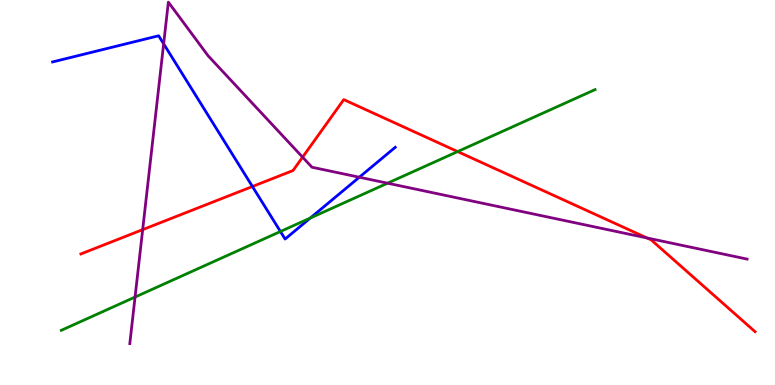[{'lines': ['blue', 'red'], 'intersections': [{'x': 3.26, 'y': 5.16}]}, {'lines': ['green', 'red'], 'intersections': [{'x': 5.91, 'y': 6.06}]}, {'lines': ['purple', 'red'], 'intersections': [{'x': 1.84, 'y': 4.04}, {'x': 3.9, 'y': 5.92}, {'x': 8.35, 'y': 3.82}]}, {'lines': ['blue', 'green'], 'intersections': [{'x': 3.62, 'y': 3.99}, {'x': 4.0, 'y': 4.34}]}, {'lines': ['blue', 'purple'], 'intersections': [{'x': 2.11, 'y': 8.86}, {'x': 4.64, 'y': 5.4}]}, {'lines': ['green', 'purple'], 'intersections': [{'x': 1.74, 'y': 2.28}, {'x': 5.0, 'y': 5.24}]}]